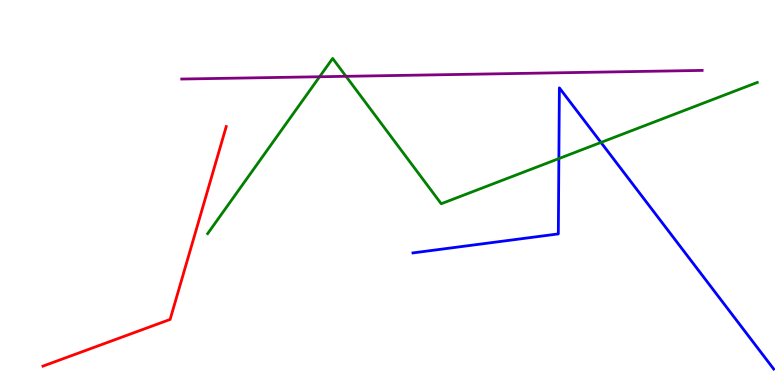[{'lines': ['blue', 'red'], 'intersections': []}, {'lines': ['green', 'red'], 'intersections': []}, {'lines': ['purple', 'red'], 'intersections': []}, {'lines': ['blue', 'green'], 'intersections': [{'x': 7.21, 'y': 5.88}, {'x': 7.75, 'y': 6.3}]}, {'lines': ['blue', 'purple'], 'intersections': []}, {'lines': ['green', 'purple'], 'intersections': [{'x': 4.12, 'y': 8.01}, {'x': 4.46, 'y': 8.02}]}]